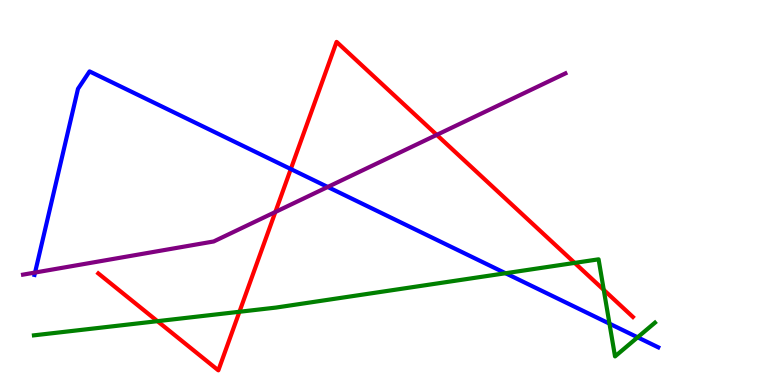[{'lines': ['blue', 'red'], 'intersections': [{'x': 3.75, 'y': 5.61}]}, {'lines': ['green', 'red'], 'intersections': [{'x': 2.03, 'y': 1.66}, {'x': 3.09, 'y': 1.9}, {'x': 7.42, 'y': 3.17}, {'x': 7.79, 'y': 2.47}]}, {'lines': ['purple', 'red'], 'intersections': [{'x': 3.55, 'y': 4.49}, {'x': 5.64, 'y': 6.5}]}, {'lines': ['blue', 'green'], 'intersections': [{'x': 6.52, 'y': 2.9}, {'x': 7.86, 'y': 1.59}, {'x': 8.23, 'y': 1.24}]}, {'lines': ['blue', 'purple'], 'intersections': [{'x': 0.452, 'y': 2.92}, {'x': 4.23, 'y': 5.14}]}, {'lines': ['green', 'purple'], 'intersections': []}]